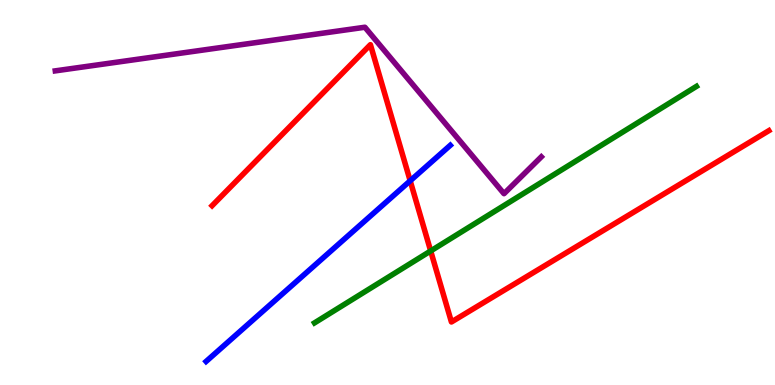[{'lines': ['blue', 'red'], 'intersections': [{'x': 5.29, 'y': 5.3}]}, {'lines': ['green', 'red'], 'intersections': [{'x': 5.56, 'y': 3.48}]}, {'lines': ['purple', 'red'], 'intersections': []}, {'lines': ['blue', 'green'], 'intersections': []}, {'lines': ['blue', 'purple'], 'intersections': []}, {'lines': ['green', 'purple'], 'intersections': []}]